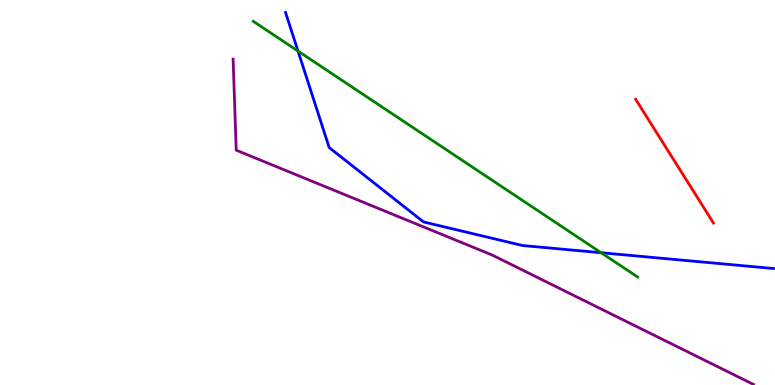[{'lines': ['blue', 'red'], 'intersections': []}, {'lines': ['green', 'red'], 'intersections': []}, {'lines': ['purple', 'red'], 'intersections': []}, {'lines': ['blue', 'green'], 'intersections': [{'x': 3.85, 'y': 8.67}, {'x': 7.76, 'y': 3.44}]}, {'lines': ['blue', 'purple'], 'intersections': []}, {'lines': ['green', 'purple'], 'intersections': []}]